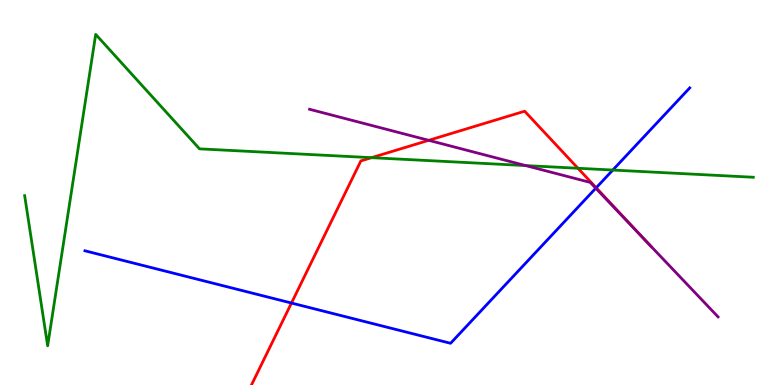[{'lines': ['blue', 'red'], 'intersections': [{'x': 3.76, 'y': 2.13}, {'x': 7.69, 'y': 5.12}]}, {'lines': ['green', 'red'], 'intersections': [{'x': 4.79, 'y': 5.9}, {'x': 7.46, 'y': 5.63}]}, {'lines': ['purple', 'red'], 'intersections': [{'x': 5.53, 'y': 6.36}, {'x': 8.31, 'y': 3.79}]}, {'lines': ['blue', 'green'], 'intersections': [{'x': 7.91, 'y': 5.58}]}, {'lines': ['blue', 'purple'], 'intersections': [{'x': 7.69, 'y': 5.11}]}, {'lines': ['green', 'purple'], 'intersections': [{'x': 6.78, 'y': 5.7}]}]